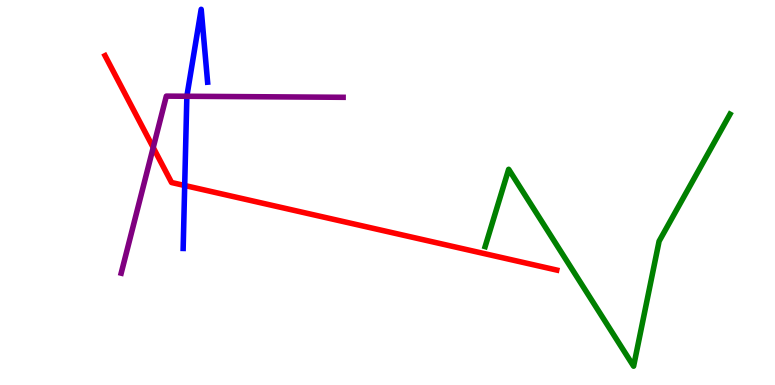[{'lines': ['blue', 'red'], 'intersections': [{'x': 2.38, 'y': 5.18}]}, {'lines': ['green', 'red'], 'intersections': []}, {'lines': ['purple', 'red'], 'intersections': [{'x': 1.98, 'y': 6.17}]}, {'lines': ['blue', 'green'], 'intersections': []}, {'lines': ['blue', 'purple'], 'intersections': [{'x': 2.41, 'y': 7.5}]}, {'lines': ['green', 'purple'], 'intersections': []}]